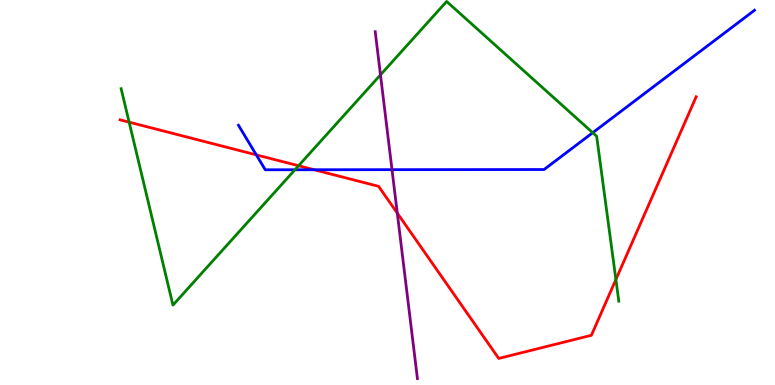[{'lines': ['blue', 'red'], 'intersections': [{'x': 3.31, 'y': 5.98}, {'x': 4.05, 'y': 5.59}]}, {'lines': ['green', 'red'], 'intersections': [{'x': 1.67, 'y': 6.83}, {'x': 3.85, 'y': 5.7}, {'x': 7.95, 'y': 2.74}]}, {'lines': ['purple', 'red'], 'intersections': [{'x': 5.13, 'y': 4.46}]}, {'lines': ['blue', 'green'], 'intersections': [{'x': 3.81, 'y': 5.59}, {'x': 7.65, 'y': 6.55}]}, {'lines': ['blue', 'purple'], 'intersections': [{'x': 5.06, 'y': 5.59}]}, {'lines': ['green', 'purple'], 'intersections': [{'x': 4.91, 'y': 8.06}]}]